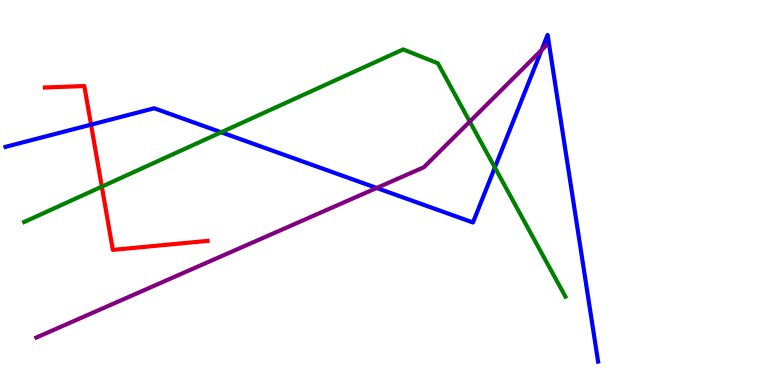[{'lines': ['blue', 'red'], 'intersections': [{'x': 1.17, 'y': 6.76}]}, {'lines': ['green', 'red'], 'intersections': [{'x': 1.31, 'y': 5.15}]}, {'lines': ['purple', 'red'], 'intersections': []}, {'lines': ['blue', 'green'], 'intersections': [{'x': 2.85, 'y': 6.56}, {'x': 6.39, 'y': 5.65}]}, {'lines': ['blue', 'purple'], 'intersections': [{'x': 4.86, 'y': 5.12}, {'x': 6.99, 'y': 8.7}]}, {'lines': ['green', 'purple'], 'intersections': [{'x': 6.06, 'y': 6.84}]}]